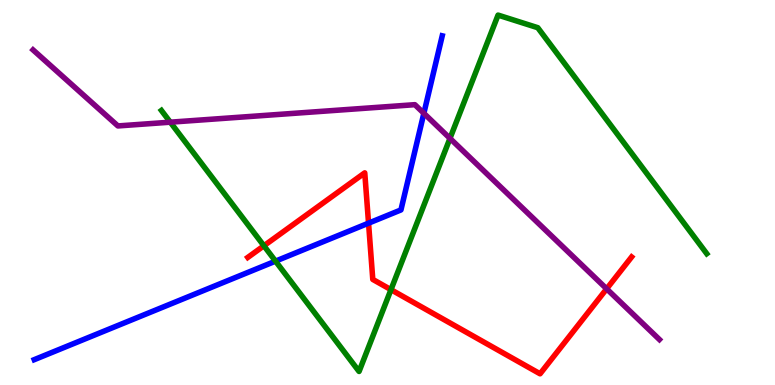[{'lines': ['blue', 'red'], 'intersections': [{'x': 4.76, 'y': 4.2}]}, {'lines': ['green', 'red'], 'intersections': [{'x': 3.41, 'y': 3.62}, {'x': 5.04, 'y': 2.48}]}, {'lines': ['purple', 'red'], 'intersections': [{'x': 7.83, 'y': 2.5}]}, {'lines': ['blue', 'green'], 'intersections': [{'x': 3.56, 'y': 3.22}]}, {'lines': ['blue', 'purple'], 'intersections': [{'x': 5.47, 'y': 7.06}]}, {'lines': ['green', 'purple'], 'intersections': [{'x': 2.2, 'y': 6.83}, {'x': 5.81, 'y': 6.41}]}]